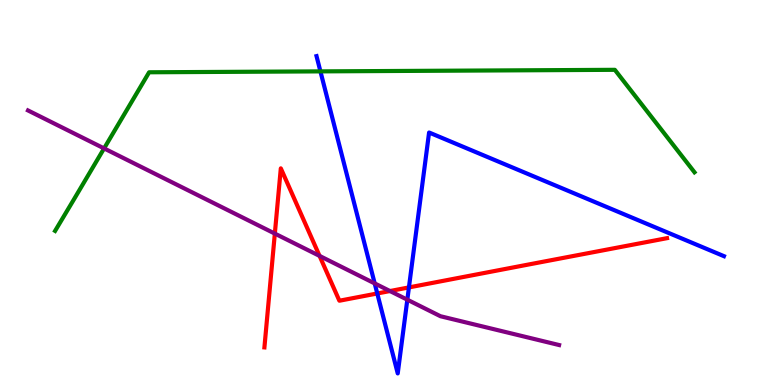[{'lines': ['blue', 'red'], 'intersections': [{'x': 4.87, 'y': 2.38}, {'x': 5.28, 'y': 2.53}]}, {'lines': ['green', 'red'], 'intersections': []}, {'lines': ['purple', 'red'], 'intersections': [{'x': 3.55, 'y': 3.93}, {'x': 4.12, 'y': 3.35}, {'x': 5.03, 'y': 2.44}]}, {'lines': ['blue', 'green'], 'intersections': [{'x': 4.13, 'y': 8.15}]}, {'lines': ['blue', 'purple'], 'intersections': [{'x': 4.83, 'y': 2.64}, {'x': 5.26, 'y': 2.22}]}, {'lines': ['green', 'purple'], 'intersections': [{'x': 1.34, 'y': 6.15}]}]